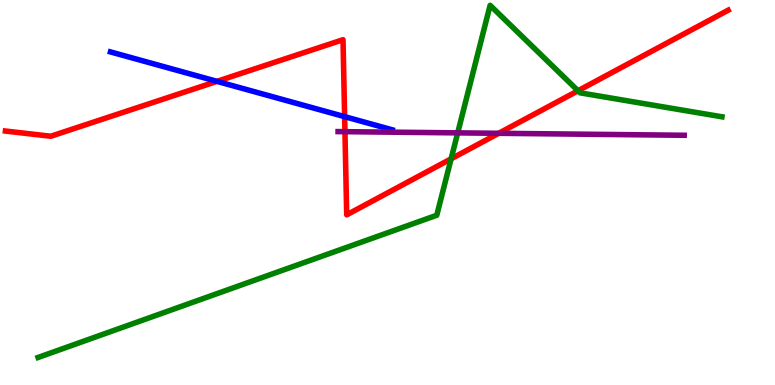[{'lines': ['blue', 'red'], 'intersections': [{'x': 2.8, 'y': 7.89}, {'x': 4.45, 'y': 6.97}]}, {'lines': ['green', 'red'], 'intersections': [{'x': 5.82, 'y': 5.87}, {'x': 7.46, 'y': 7.64}]}, {'lines': ['purple', 'red'], 'intersections': [{'x': 4.45, 'y': 6.58}, {'x': 6.43, 'y': 6.54}]}, {'lines': ['blue', 'green'], 'intersections': []}, {'lines': ['blue', 'purple'], 'intersections': []}, {'lines': ['green', 'purple'], 'intersections': [{'x': 5.91, 'y': 6.55}]}]